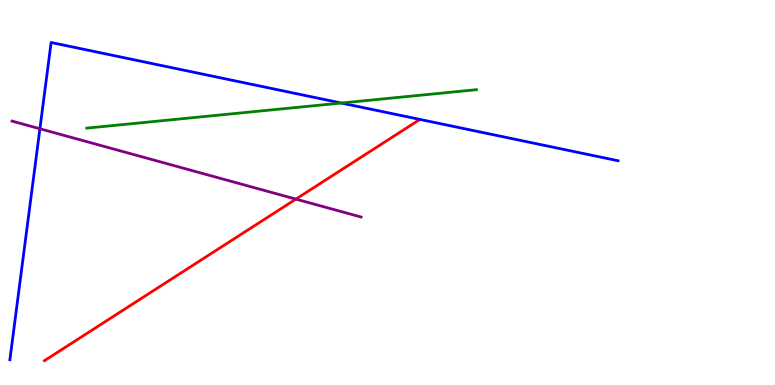[{'lines': ['blue', 'red'], 'intersections': []}, {'lines': ['green', 'red'], 'intersections': []}, {'lines': ['purple', 'red'], 'intersections': [{'x': 3.82, 'y': 4.83}]}, {'lines': ['blue', 'green'], 'intersections': [{'x': 4.4, 'y': 7.32}]}, {'lines': ['blue', 'purple'], 'intersections': [{'x': 0.515, 'y': 6.66}]}, {'lines': ['green', 'purple'], 'intersections': []}]